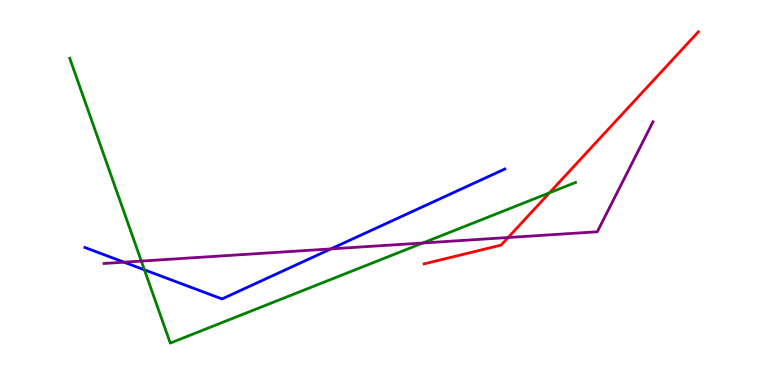[{'lines': ['blue', 'red'], 'intersections': []}, {'lines': ['green', 'red'], 'intersections': [{'x': 7.09, 'y': 4.99}]}, {'lines': ['purple', 'red'], 'intersections': [{'x': 6.56, 'y': 3.83}]}, {'lines': ['blue', 'green'], 'intersections': [{'x': 1.86, 'y': 2.99}]}, {'lines': ['blue', 'purple'], 'intersections': [{'x': 1.6, 'y': 3.19}, {'x': 4.27, 'y': 3.54}]}, {'lines': ['green', 'purple'], 'intersections': [{'x': 1.82, 'y': 3.22}, {'x': 5.46, 'y': 3.69}]}]